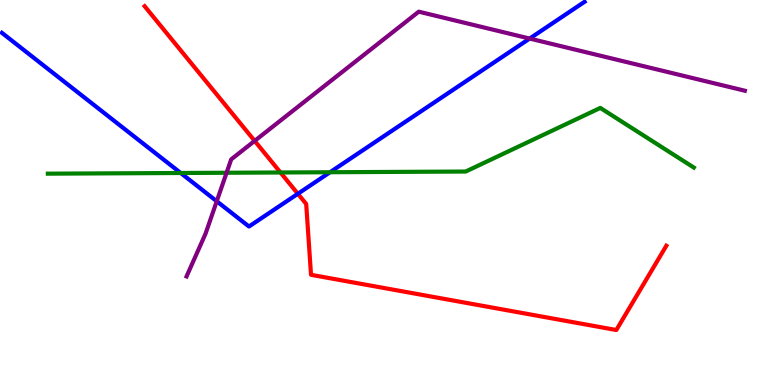[{'lines': ['blue', 'red'], 'intersections': [{'x': 3.84, 'y': 4.97}]}, {'lines': ['green', 'red'], 'intersections': [{'x': 3.62, 'y': 5.52}]}, {'lines': ['purple', 'red'], 'intersections': [{'x': 3.29, 'y': 6.34}]}, {'lines': ['blue', 'green'], 'intersections': [{'x': 2.33, 'y': 5.51}, {'x': 4.26, 'y': 5.53}]}, {'lines': ['blue', 'purple'], 'intersections': [{'x': 2.8, 'y': 4.77}, {'x': 6.83, 'y': 9.0}]}, {'lines': ['green', 'purple'], 'intersections': [{'x': 2.92, 'y': 5.51}]}]